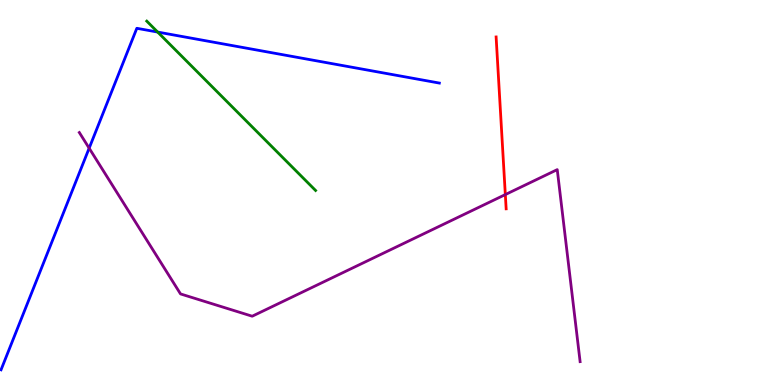[{'lines': ['blue', 'red'], 'intersections': []}, {'lines': ['green', 'red'], 'intersections': []}, {'lines': ['purple', 'red'], 'intersections': [{'x': 6.52, 'y': 4.95}]}, {'lines': ['blue', 'green'], 'intersections': [{'x': 2.03, 'y': 9.17}]}, {'lines': ['blue', 'purple'], 'intersections': [{'x': 1.15, 'y': 6.15}]}, {'lines': ['green', 'purple'], 'intersections': []}]